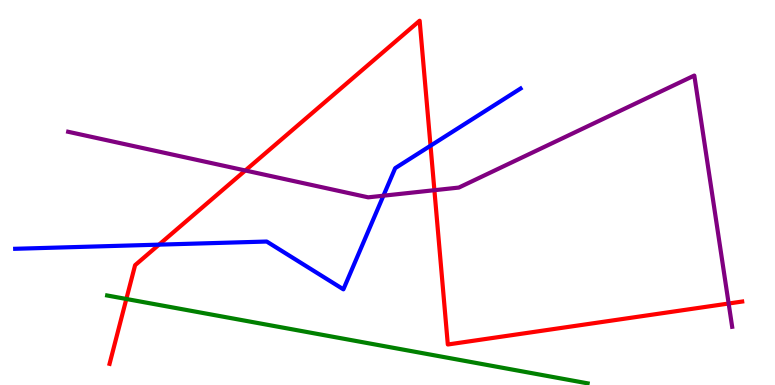[{'lines': ['blue', 'red'], 'intersections': [{'x': 2.05, 'y': 3.65}, {'x': 5.56, 'y': 6.21}]}, {'lines': ['green', 'red'], 'intersections': [{'x': 1.63, 'y': 2.23}]}, {'lines': ['purple', 'red'], 'intersections': [{'x': 3.17, 'y': 5.57}, {'x': 5.61, 'y': 5.06}, {'x': 9.4, 'y': 2.12}]}, {'lines': ['blue', 'green'], 'intersections': []}, {'lines': ['blue', 'purple'], 'intersections': [{'x': 4.95, 'y': 4.92}]}, {'lines': ['green', 'purple'], 'intersections': []}]